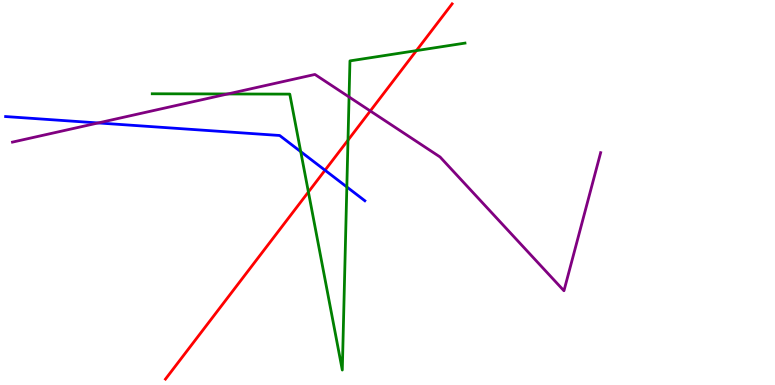[{'lines': ['blue', 'red'], 'intersections': [{'x': 4.19, 'y': 5.58}]}, {'lines': ['green', 'red'], 'intersections': [{'x': 3.98, 'y': 5.01}, {'x': 4.49, 'y': 6.36}, {'x': 5.37, 'y': 8.69}]}, {'lines': ['purple', 'red'], 'intersections': [{'x': 4.78, 'y': 7.12}]}, {'lines': ['blue', 'green'], 'intersections': [{'x': 3.88, 'y': 6.06}, {'x': 4.48, 'y': 5.14}]}, {'lines': ['blue', 'purple'], 'intersections': [{'x': 1.27, 'y': 6.81}]}, {'lines': ['green', 'purple'], 'intersections': [{'x': 2.94, 'y': 7.56}, {'x': 4.5, 'y': 7.48}]}]